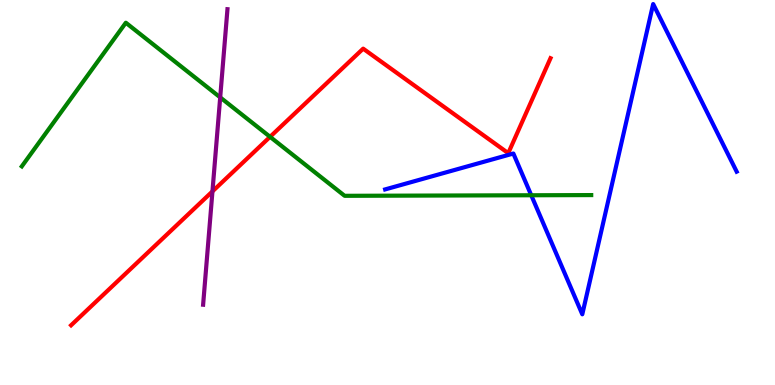[{'lines': ['blue', 'red'], 'intersections': []}, {'lines': ['green', 'red'], 'intersections': [{'x': 3.48, 'y': 6.45}]}, {'lines': ['purple', 'red'], 'intersections': [{'x': 2.74, 'y': 5.03}]}, {'lines': ['blue', 'green'], 'intersections': [{'x': 6.85, 'y': 4.93}]}, {'lines': ['blue', 'purple'], 'intersections': []}, {'lines': ['green', 'purple'], 'intersections': [{'x': 2.84, 'y': 7.47}]}]